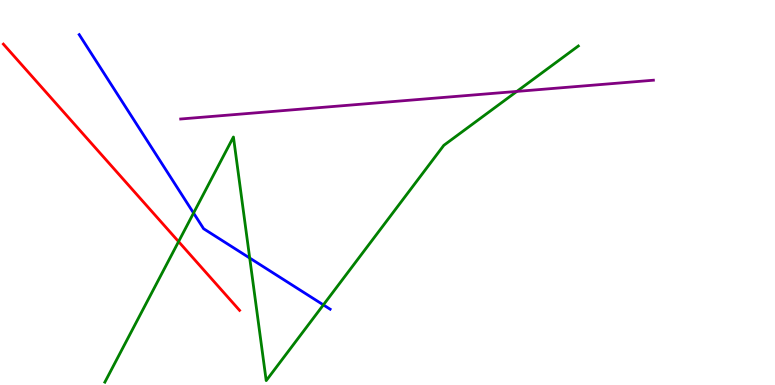[{'lines': ['blue', 'red'], 'intersections': []}, {'lines': ['green', 'red'], 'intersections': [{'x': 2.3, 'y': 3.72}]}, {'lines': ['purple', 'red'], 'intersections': []}, {'lines': ['blue', 'green'], 'intersections': [{'x': 2.5, 'y': 4.47}, {'x': 3.22, 'y': 3.3}, {'x': 4.17, 'y': 2.08}]}, {'lines': ['blue', 'purple'], 'intersections': []}, {'lines': ['green', 'purple'], 'intersections': [{'x': 6.67, 'y': 7.63}]}]